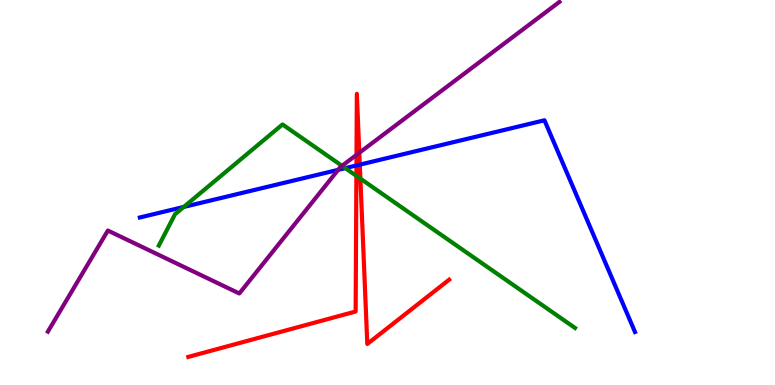[{'lines': ['blue', 'red'], 'intersections': [{'x': 4.6, 'y': 5.7}, {'x': 4.64, 'y': 5.72}]}, {'lines': ['green', 'red'], 'intersections': [{'x': 4.6, 'y': 5.43}, {'x': 4.65, 'y': 5.36}]}, {'lines': ['purple', 'red'], 'intersections': [{'x': 4.6, 'y': 5.98}, {'x': 4.64, 'y': 6.03}]}, {'lines': ['blue', 'green'], 'intersections': [{'x': 2.37, 'y': 4.63}, {'x': 4.46, 'y': 5.63}]}, {'lines': ['blue', 'purple'], 'intersections': [{'x': 4.36, 'y': 5.59}]}, {'lines': ['green', 'purple'], 'intersections': [{'x': 4.41, 'y': 5.69}]}]